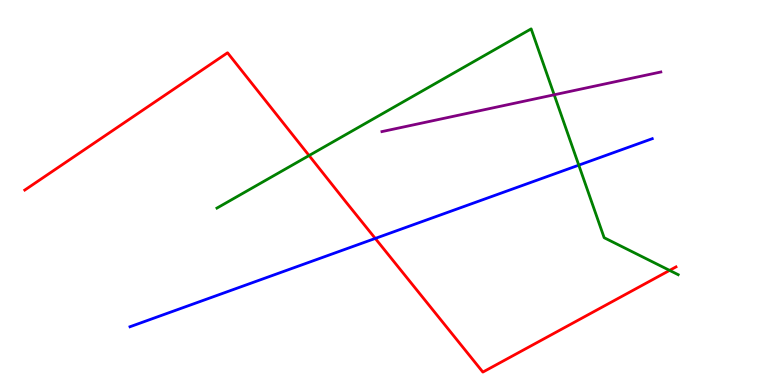[{'lines': ['blue', 'red'], 'intersections': [{'x': 4.84, 'y': 3.81}]}, {'lines': ['green', 'red'], 'intersections': [{'x': 3.99, 'y': 5.96}, {'x': 8.64, 'y': 2.98}]}, {'lines': ['purple', 'red'], 'intersections': []}, {'lines': ['blue', 'green'], 'intersections': [{'x': 7.47, 'y': 5.71}]}, {'lines': ['blue', 'purple'], 'intersections': []}, {'lines': ['green', 'purple'], 'intersections': [{'x': 7.15, 'y': 7.54}]}]